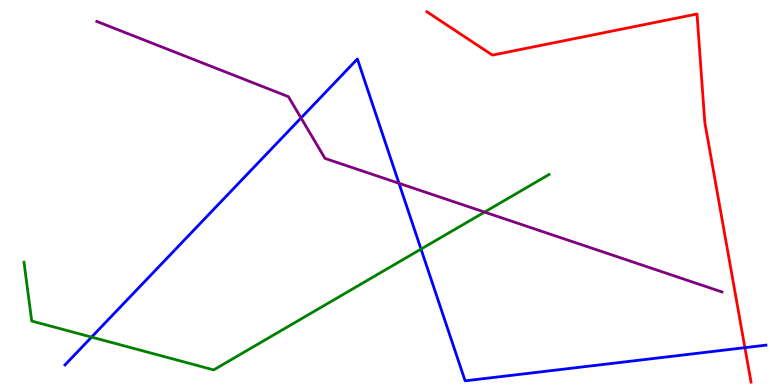[{'lines': ['blue', 'red'], 'intersections': [{'x': 9.61, 'y': 0.97}]}, {'lines': ['green', 'red'], 'intersections': []}, {'lines': ['purple', 'red'], 'intersections': []}, {'lines': ['blue', 'green'], 'intersections': [{'x': 1.18, 'y': 1.24}, {'x': 5.43, 'y': 3.53}]}, {'lines': ['blue', 'purple'], 'intersections': [{'x': 3.88, 'y': 6.94}, {'x': 5.15, 'y': 5.24}]}, {'lines': ['green', 'purple'], 'intersections': [{'x': 6.25, 'y': 4.49}]}]